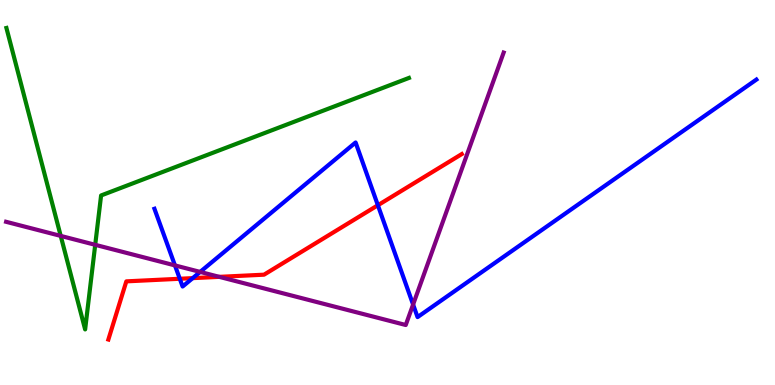[{'lines': ['blue', 'red'], 'intersections': [{'x': 2.32, 'y': 2.76}, {'x': 2.49, 'y': 2.78}, {'x': 4.88, 'y': 4.67}]}, {'lines': ['green', 'red'], 'intersections': []}, {'lines': ['purple', 'red'], 'intersections': [{'x': 2.83, 'y': 2.81}]}, {'lines': ['blue', 'green'], 'intersections': []}, {'lines': ['blue', 'purple'], 'intersections': [{'x': 2.26, 'y': 3.11}, {'x': 2.58, 'y': 2.94}, {'x': 5.33, 'y': 2.09}]}, {'lines': ['green', 'purple'], 'intersections': [{'x': 0.783, 'y': 3.87}, {'x': 1.23, 'y': 3.64}]}]